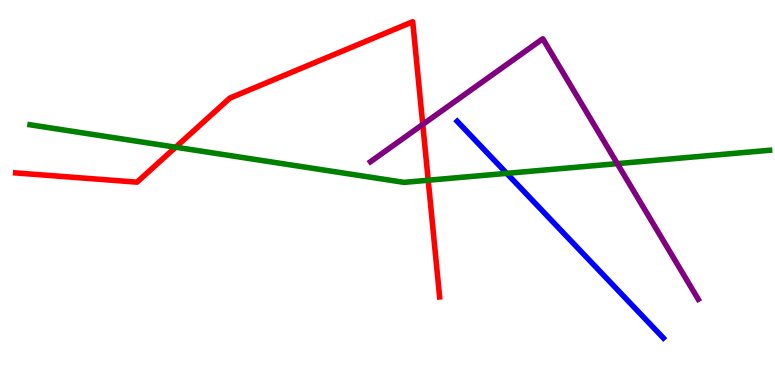[{'lines': ['blue', 'red'], 'intersections': []}, {'lines': ['green', 'red'], 'intersections': [{'x': 2.27, 'y': 6.18}, {'x': 5.53, 'y': 5.32}]}, {'lines': ['purple', 'red'], 'intersections': [{'x': 5.45, 'y': 6.77}]}, {'lines': ['blue', 'green'], 'intersections': [{'x': 6.54, 'y': 5.5}]}, {'lines': ['blue', 'purple'], 'intersections': []}, {'lines': ['green', 'purple'], 'intersections': [{'x': 7.97, 'y': 5.75}]}]